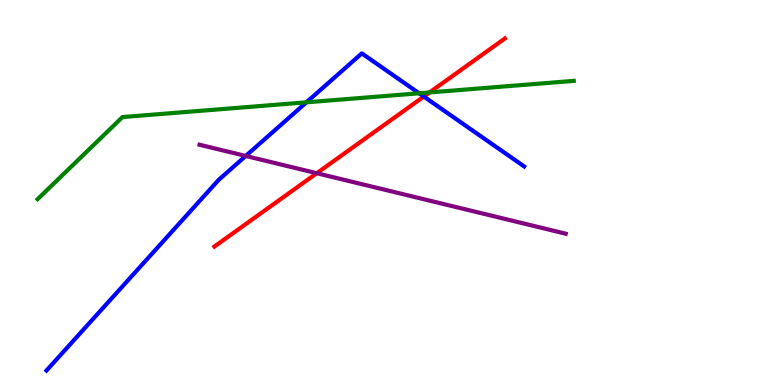[{'lines': ['blue', 'red'], 'intersections': [{'x': 5.47, 'y': 7.49}]}, {'lines': ['green', 'red'], 'intersections': [{'x': 5.54, 'y': 7.6}]}, {'lines': ['purple', 'red'], 'intersections': [{'x': 4.09, 'y': 5.5}]}, {'lines': ['blue', 'green'], 'intersections': [{'x': 3.95, 'y': 7.34}, {'x': 5.41, 'y': 7.58}]}, {'lines': ['blue', 'purple'], 'intersections': [{'x': 3.17, 'y': 5.95}]}, {'lines': ['green', 'purple'], 'intersections': []}]